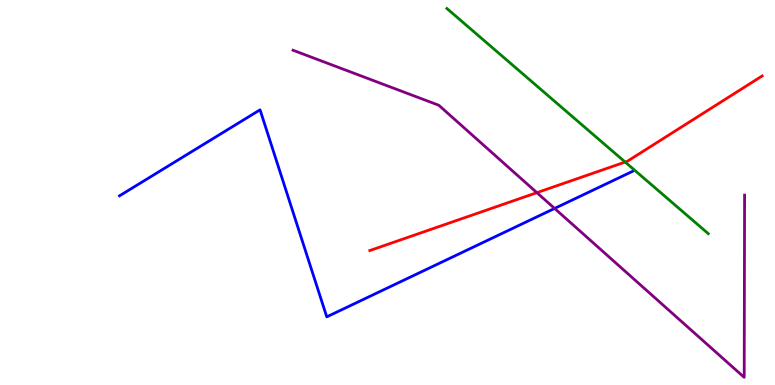[{'lines': ['blue', 'red'], 'intersections': []}, {'lines': ['green', 'red'], 'intersections': [{'x': 8.07, 'y': 5.79}]}, {'lines': ['purple', 'red'], 'intersections': [{'x': 6.93, 'y': 5.0}]}, {'lines': ['blue', 'green'], 'intersections': []}, {'lines': ['blue', 'purple'], 'intersections': [{'x': 7.16, 'y': 4.59}]}, {'lines': ['green', 'purple'], 'intersections': []}]